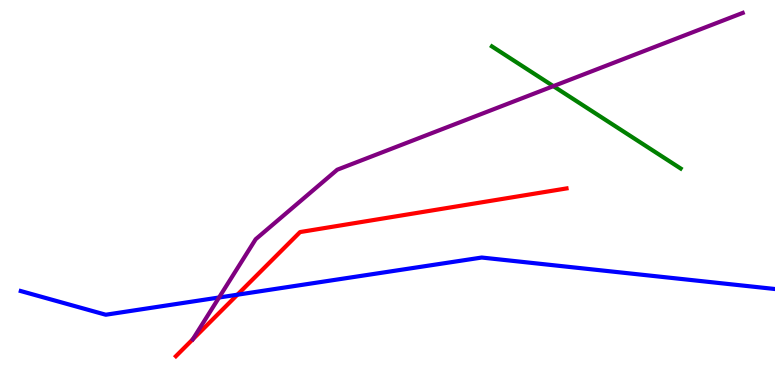[{'lines': ['blue', 'red'], 'intersections': [{'x': 3.06, 'y': 2.35}]}, {'lines': ['green', 'red'], 'intersections': []}, {'lines': ['purple', 'red'], 'intersections': []}, {'lines': ['blue', 'green'], 'intersections': []}, {'lines': ['blue', 'purple'], 'intersections': [{'x': 2.83, 'y': 2.27}]}, {'lines': ['green', 'purple'], 'intersections': [{'x': 7.14, 'y': 7.76}]}]